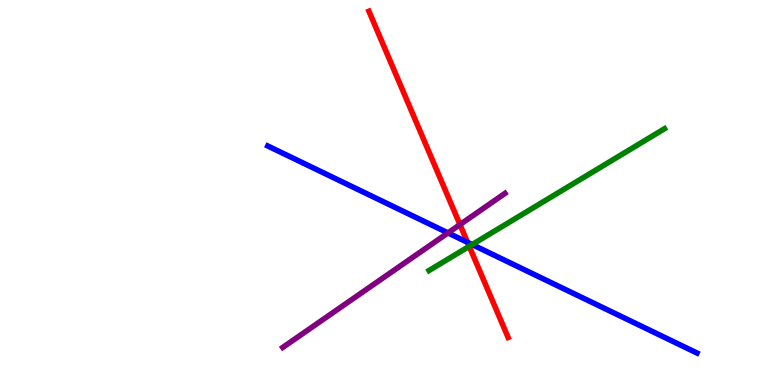[{'lines': ['blue', 'red'], 'intersections': [{'x': 6.03, 'y': 3.71}]}, {'lines': ['green', 'red'], 'intersections': [{'x': 6.05, 'y': 3.6}]}, {'lines': ['purple', 'red'], 'intersections': [{'x': 5.94, 'y': 4.17}]}, {'lines': ['blue', 'green'], 'intersections': [{'x': 6.09, 'y': 3.65}]}, {'lines': ['blue', 'purple'], 'intersections': [{'x': 5.78, 'y': 3.95}]}, {'lines': ['green', 'purple'], 'intersections': []}]